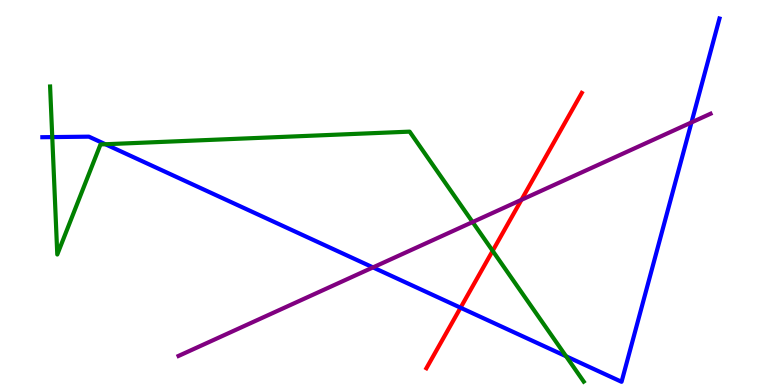[{'lines': ['blue', 'red'], 'intersections': [{'x': 5.94, 'y': 2.01}]}, {'lines': ['green', 'red'], 'intersections': [{'x': 6.36, 'y': 3.48}]}, {'lines': ['purple', 'red'], 'intersections': [{'x': 6.73, 'y': 4.81}]}, {'lines': ['blue', 'green'], 'intersections': [{'x': 0.674, 'y': 6.44}, {'x': 1.36, 'y': 6.25}, {'x': 7.3, 'y': 0.746}]}, {'lines': ['blue', 'purple'], 'intersections': [{'x': 4.81, 'y': 3.05}, {'x': 8.92, 'y': 6.82}]}, {'lines': ['green', 'purple'], 'intersections': [{'x': 6.1, 'y': 4.23}]}]